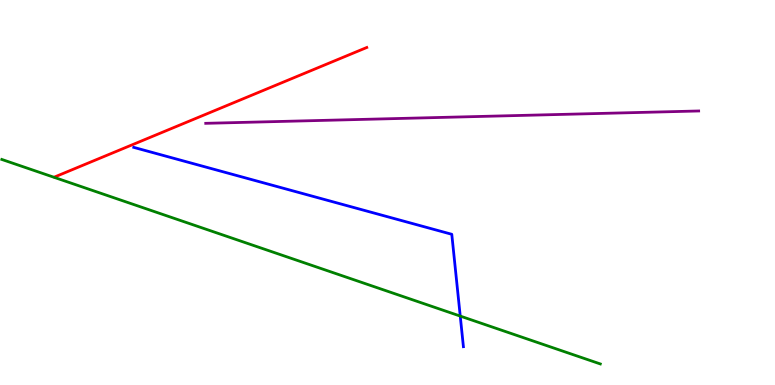[{'lines': ['blue', 'red'], 'intersections': []}, {'lines': ['green', 'red'], 'intersections': []}, {'lines': ['purple', 'red'], 'intersections': []}, {'lines': ['blue', 'green'], 'intersections': [{'x': 5.94, 'y': 1.79}]}, {'lines': ['blue', 'purple'], 'intersections': []}, {'lines': ['green', 'purple'], 'intersections': []}]